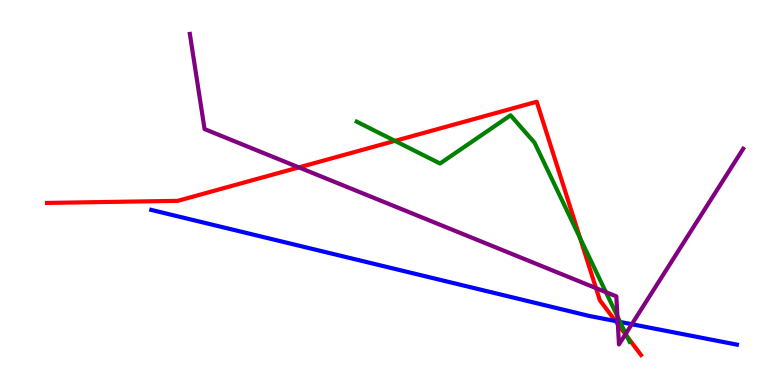[{'lines': ['blue', 'red'], 'intersections': [{'x': 7.94, 'y': 1.66}]}, {'lines': ['green', 'red'], 'intersections': [{'x': 5.1, 'y': 6.34}, {'x': 7.48, 'y': 3.82}, {'x': 8.09, 'y': 1.26}]}, {'lines': ['purple', 'red'], 'intersections': [{'x': 3.86, 'y': 5.65}, {'x': 7.69, 'y': 2.52}, {'x': 7.97, 'y': 1.58}, {'x': 8.07, 'y': 1.32}]}, {'lines': ['blue', 'green'], 'intersections': [{'x': 8.0, 'y': 1.64}]}, {'lines': ['blue', 'purple'], 'intersections': [{'x': 7.97, 'y': 1.65}, {'x': 8.15, 'y': 1.58}]}, {'lines': ['green', 'purple'], 'intersections': [{'x': 7.82, 'y': 2.41}, {'x': 7.97, 'y': 1.78}, {'x': 8.07, 'y': 1.33}]}]